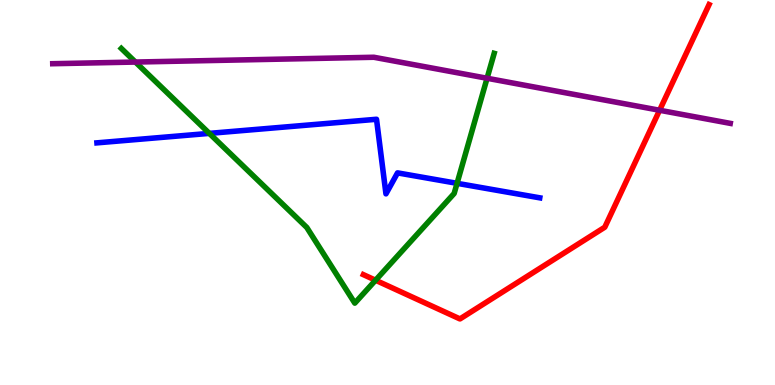[{'lines': ['blue', 'red'], 'intersections': []}, {'lines': ['green', 'red'], 'intersections': [{'x': 4.85, 'y': 2.72}]}, {'lines': ['purple', 'red'], 'intersections': [{'x': 8.51, 'y': 7.14}]}, {'lines': ['blue', 'green'], 'intersections': [{'x': 2.7, 'y': 6.54}, {'x': 5.9, 'y': 5.24}]}, {'lines': ['blue', 'purple'], 'intersections': []}, {'lines': ['green', 'purple'], 'intersections': [{'x': 1.75, 'y': 8.39}, {'x': 6.28, 'y': 7.97}]}]